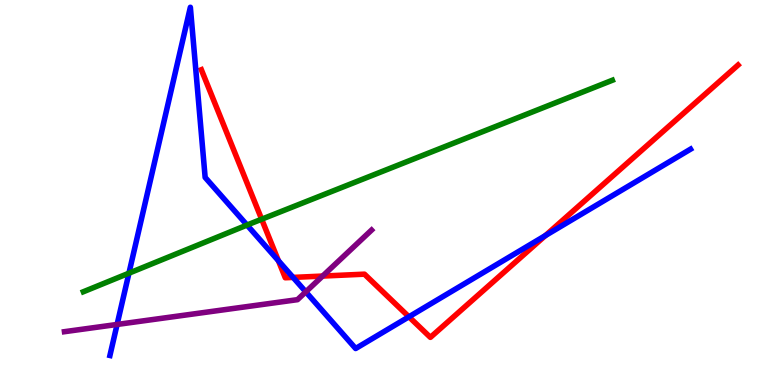[{'lines': ['blue', 'red'], 'intersections': [{'x': 3.59, 'y': 3.23}, {'x': 3.78, 'y': 2.79}, {'x': 5.28, 'y': 1.77}, {'x': 7.04, 'y': 3.88}]}, {'lines': ['green', 'red'], 'intersections': [{'x': 3.38, 'y': 4.31}]}, {'lines': ['purple', 'red'], 'intersections': [{'x': 4.16, 'y': 2.83}]}, {'lines': ['blue', 'green'], 'intersections': [{'x': 1.66, 'y': 2.9}, {'x': 3.19, 'y': 4.15}]}, {'lines': ['blue', 'purple'], 'intersections': [{'x': 1.51, 'y': 1.57}, {'x': 3.95, 'y': 2.42}]}, {'lines': ['green', 'purple'], 'intersections': []}]